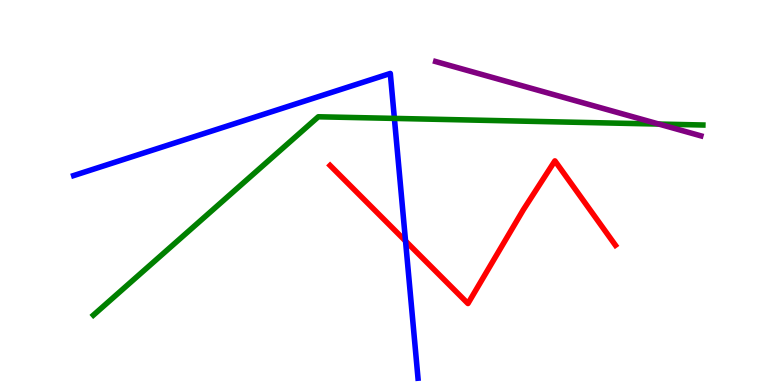[{'lines': ['blue', 'red'], 'intersections': [{'x': 5.23, 'y': 3.74}]}, {'lines': ['green', 'red'], 'intersections': []}, {'lines': ['purple', 'red'], 'intersections': []}, {'lines': ['blue', 'green'], 'intersections': [{'x': 5.09, 'y': 6.92}]}, {'lines': ['blue', 'purple'], 'intersections': []}, {'lines': ['green', 'purple'], 'intersections': [{'x': 8.5, 'y': 6.78}]}]